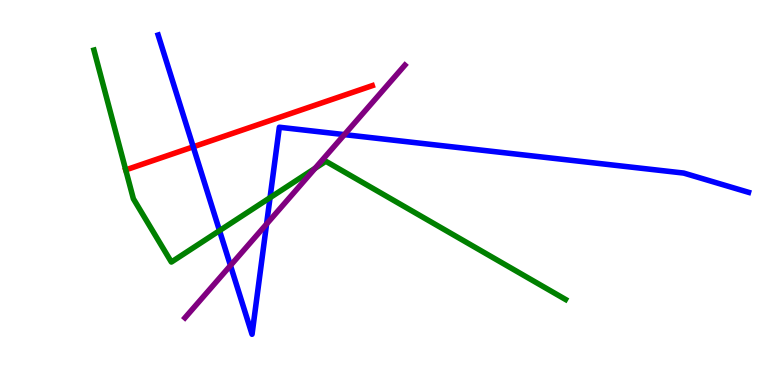[{'lines': ['blue', 'red'], 'intersections': [{'x': 2.49, 'y': 6.19}]}, {'lines': ['green', 'red'], 'intersections': []}, {'lines': ['purple', 'red'], 'intersections': []}, {'lines': ['blue', 'green'], 'intersections': [{'x': 2.83, 'y': 4.01}, {'x': 3.48, 'y': 4.87}]}, {'lines': ['blue', 'purple'], 'intersections': [{'x': 2.97, 'y': 3.1}, {'x': 3.44, 'y': 4.18}, {'x': 4.44, 'y': 6.5}]}, {'lines': ['green', 'purple'], 'intersections': [{'x': 4.07, 'y': 5.63}]}]